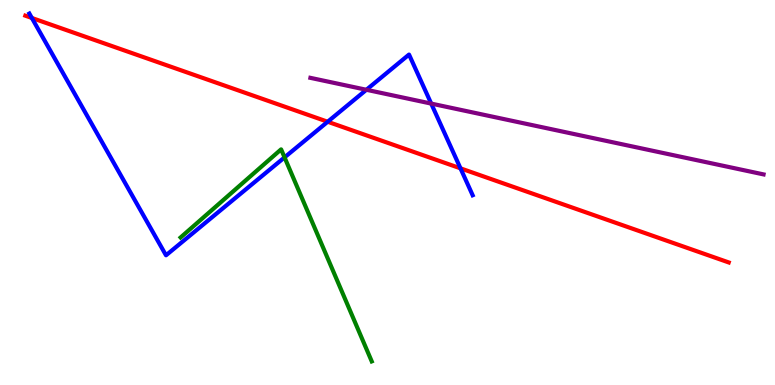[{'lines': ['blue', 'red'], 'intersections': [{'x': 0.411, 'y': 9.53}, {'x': 4.23, 'y': 6.84}, {'x': 5.94, 'y': 5.63}]}, {'lines': ['green', 'red'], 'intersections': []}, {'lines': ['purple', 'red'], 'intersections': []}, {'lines': ['blue', 'green'], 'intersections': [{'x': 3.67, 'y': 5.91}]}, {'lines': ['blue', 'purple'], 'intersections': [{'x': 4.73, 'y': 7.67}, {'x': 5.56, 'y': 7.31}]}, {'lines': ['green', 'purple'], 'intersections': []}]